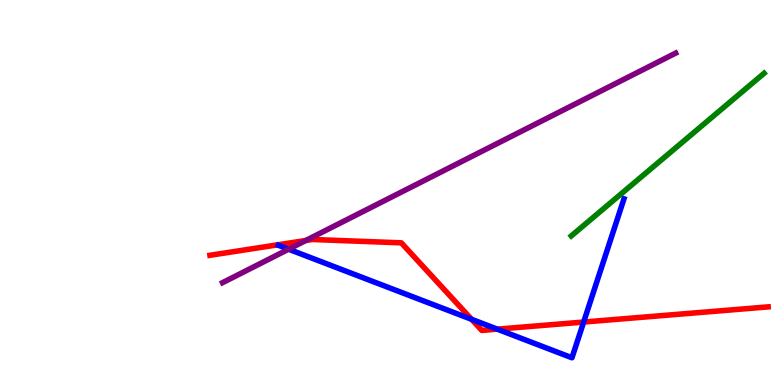[{'lines': ['blue', 'red'], 'intersections': [{'x': 6.09, 'y': 1.71}, {'x': 6.42, 'y': 1.45}, {'x': 7.53, 'y': 1.64}]}, {'lines': ['green', 'red'], 'intersections': []}, {'lines': ['purple', 'red'], 'intersections': [{'x': 3.95, 'y': 3.75}]}, {'lines': ['blue', 'green'], 'intersections': []}, {'lines': ['blue', 'purple'], 'intersections': [{'x': 3.72, 'y': 3.53}]}, {'lines': ['green', 'purple'], 'intersections': []}]